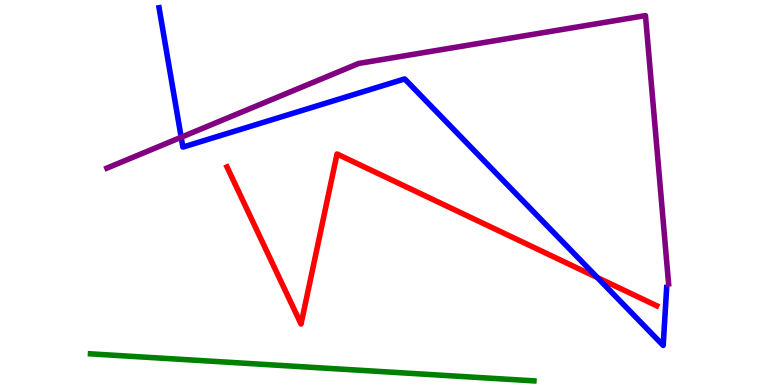[{'lines': ['blue', 'red'], 'intersections': [{'x': 7.71, 'y': 2.79}]}, {'lines': ['green', 'red'], 'intersections': []}, {'lines': ['purple', 'red'], 'intersections': []}, {'lines': ['blue', 'green'], 'intersections': []}, {'lines': ['blue', 'purple'], 'intersections': [{'x': 2.34, 'y': 6.44}]}, {'lines': ['green', 'purple'], 'intersections': []}]